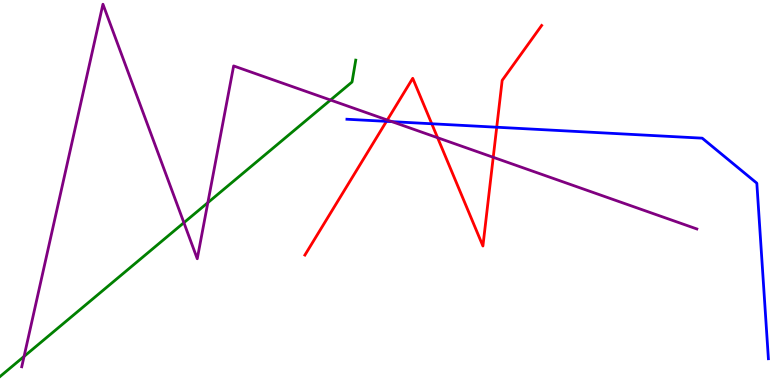[{'lines': ['blue', 'red'], 'intersections': [{'x': 4.99, 'y': 6.85}, {'x': 5.57, 'y': 6.79}, {'x': 6.41, 'y': 6.7}]}, {'lines': ['green', 'red'], 'intersections': []}, {'lines': ['purple', 'red'], 'intersections': [{'x': 5.0, 'y': 6.88}, {'x': 5.65, 'y': 6.42}, {'x': 6.36, 'y': 5.91}]}, {'lines': ['blue', 'green'], 'intersections': []}, {'lines': ['blue', 'purple'], 'intersections': [{'x': 5.06, 'y': 6.84}]}, {'lines': ['green', 'purple'], 'intersections': [{'x': 0.311, 'y': 0.742}, {'x': 2.37, 'y': 4.22}, {'x': 2.68, 'y': 4.74}, {'x': 4.26, 'y': 7.4}]}]